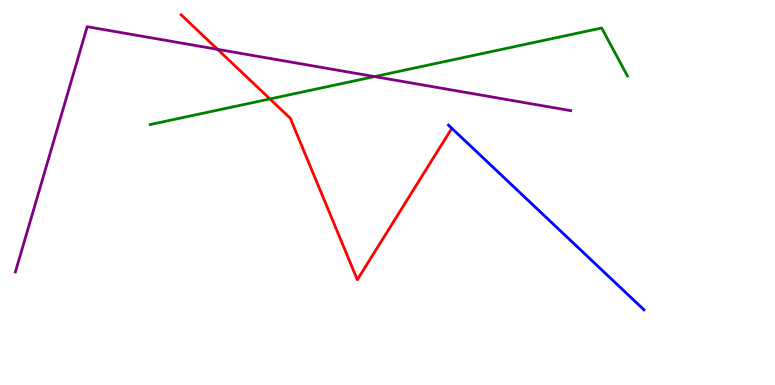[{'lines': ['blue', 'red'], 'intersections': []}, {'lines': ['green', 'red'], 'intersections': [{'x': 3.48, 'y': 7.43}]}, {'lines': ['purple', 'red'], 'intersections': [{'x': 2.81, 'y': 8.72}]}, {'lines': ['blue', 'green'], 'intersections': []}, {'lines': ['blue', 'purple'], 'intersections': []}, {'lines': ['green', 'purple'], 'intersections': [{'x': 4.83, 'y': 8.01}]}]